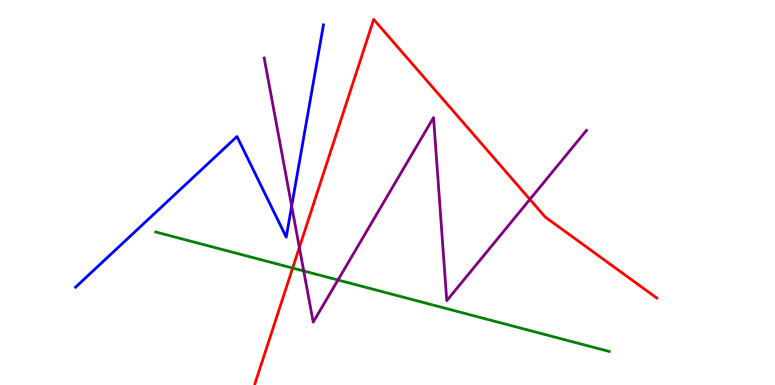[{'lines': ['blue', 'red'], 'intersections': []}, {'lines': ['green', 'red'], 'intersections': [{'x': 3.78, 'y': 3.04}]}, {'lines': ['purple', 'red'], 'intersections': [{'x': 3.86, 'y': 3.57}, {'x': 6.84, 'y': 4.82}]}, {'lines': ['blue', 'green'], 'intersections': []}, {'lines': ['blue', 'purple'], 'intersections': [{'x': 3.76, 'y': 4.65}]}, {'lines': ['green', 'purple'], 'intersections': [{'x': 3.92, 'y': 2.96}, {'x': 4.36, 'y': 2.73}]}]